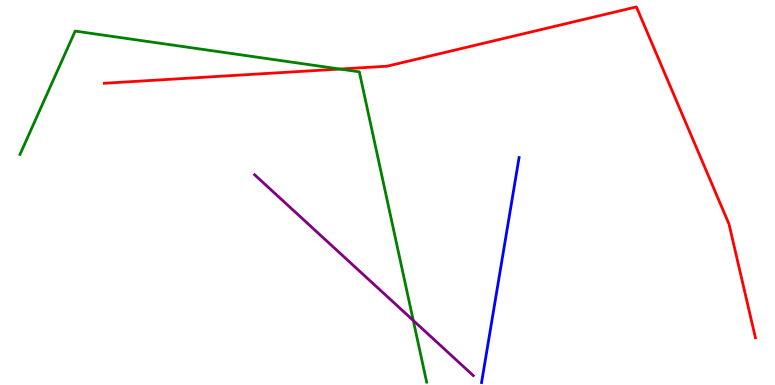[{'lines': ['blue', 'red'], 'intersections': []}, {'lines': ['green', 'red'], 'intersections': [{'x': 4.39, 'y': 8.21}]}, {'lines': ['purple', 'red'], 'intersections': []}, {'lines': ['blue', 'green'], 'intersections': []}, {'lines': ['blue', 'purple'], 'intersections': []}, {'lines': ['green', 'purple'], 'intersections': [{'x': 5.33, 'y': 1.68}]}]